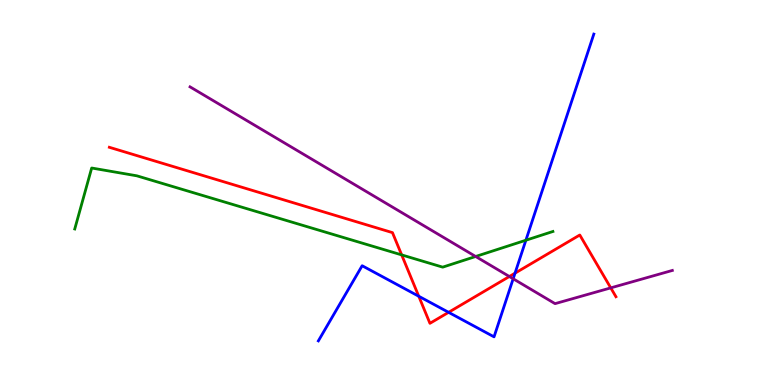[{'lines': ['blue', 'red'], 'intersections': [{'x': 5.4, 'y': 2.31}, {'x': 5.79, 'y': 1.89}, {'x': 6.65, 'y': 2.9}]}, {'lines': ['green', 'red'], 'intersections': [{'x': 5.18, 'y': 3.38}]}, {'lines': ['purple', 'red'], 'intersections': [{'x': 6.57, 'y': 2.82}, {'x': 7.88, 'y': 2.52}]}, {'lines': ['blue', 'green'], 'intersections': [{'x': 6.79, 'y': 3.76}]}, {'lines': ['blue', 'purple'], 'intersections': [{'x': 6.62, 'y': 2.76}]}, {'lines': ['green', 'purple'], 'intersections': [{'x': 6.14, 'y': 3.34}]}]